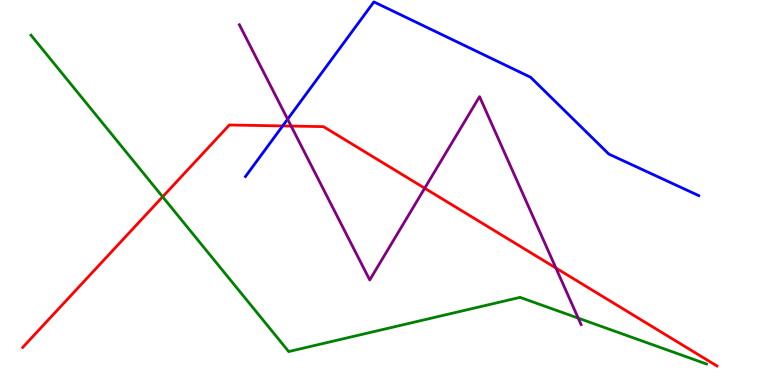[{'lines': ['blue', 'red'], 'intersections': [{'x': 3.65, 'y': 6.73}]}, {'lines': ['green', 'red'], 'intersections': [{'x': 2.1, 'y': 4.89}]}, {'lines': ['purple', 'red'], 'intersections': [{'x': 3.76, 'y': 6.73}, {'x': 5.48, 'y': 5.11}, {'x': 7.17, 'y': 3.04}]}, {'lines': ['blue', 'green'], 'intersections': []}, {'lines': ['blue', 'purple'], 'intersections': [{'x': 3.71, 'y': 6.9}]}, {'lines': ['green', 'purple'], 'intersections': [{'x': 7.46, 'y': 1.74}]}]